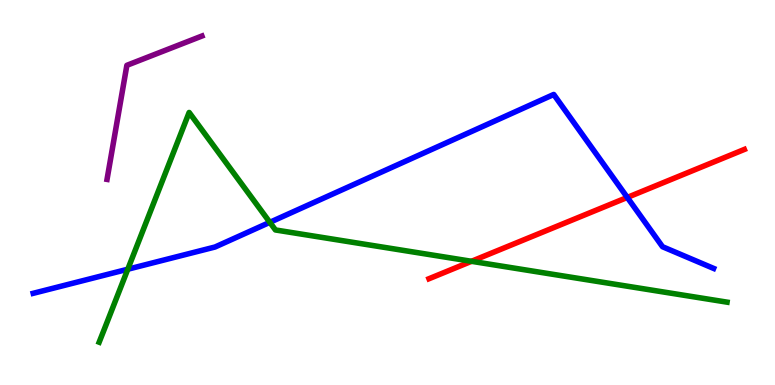[{'lines': ['blue', 'red'], 'intersections': [{'x': 8.09, 'y': 4.87}]}, {'lines': ['green', 'red'], 'intersections': [{'x': 6.08, 'y': 3.21}]}, {'lines': ['purple', 'red'], 'intersections': []}, {'lines': ['blue', 'green'], 'intersections': [{'x': 1.65, 'y': 3.01}, {'x': 3.48, 'y': 4.23}]}, {'lines': ['blue', 'purple'], 'intersections': []}, {'lines': ['green', 'purple'], 'intersections': []}]